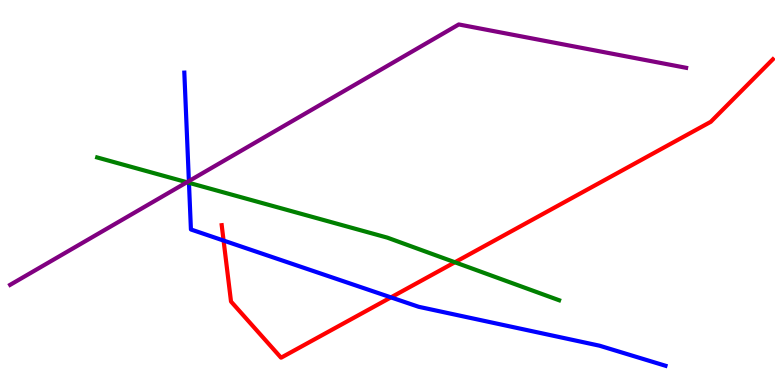[{'lines': ['blue', 'red'], 'intersections': [{'x': 2.88, 'y': 3.75}, {'x': 5.04, 'y': 2.28}]}, {'lines': ['green', 'red'], 'intersections': [{'x': 5.87, 'y': 3.19}]}, {'lines': ['purple', 'red'], 'intersections': []}, {'lines': ['blue', 'green'], 'intersections': [{'x': 2.44, 'y': 5.25}]}, {'lines': ['blue', 'purple'], 'intersections': [{'x': 2.44, 'y': 5.3}]}, {'lines': ['green', 'purple'], 'intersections': [{'x': 2.41, 'y': 5.27}]}]